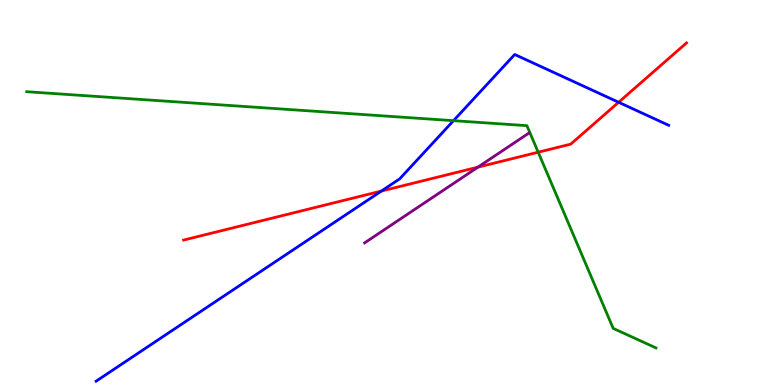[{'lines': ['blue', 'red'], 'intersections': [{'x': 4.92, 'y': 5.04}, {'x': 7.98, 'y': 7.34}]}, {'lines': ['green', 'red'], 'intersections': [{'x': 6.94, 'y': 6.05}]}, {'lines': ['purple', 'red'], 'intersections': [{'x': 6.17, 'y': 5.66}]}, {'lines': ['blue', 'green'], 'intersections': [{'x': 5.85, 'y': 6.87}]}, {'lines': ['blue', 'purple'], 'intersections': []}, {'lines': ['green', 'purple'], 'intersections': []}]